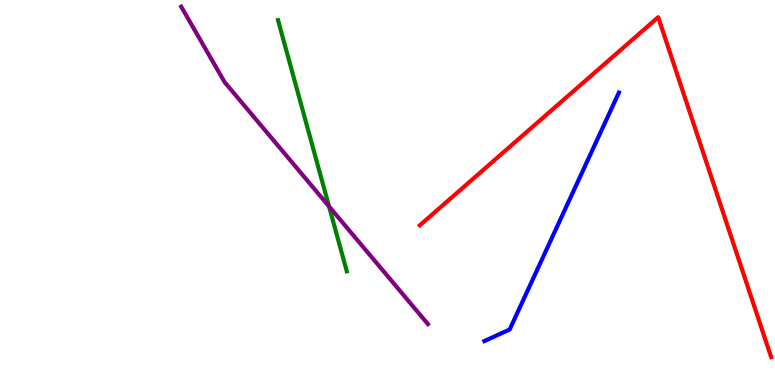[{'lines': ['blue', 'red'], 'intersections': []}, {'lines': ['green', 'red'], 'intersections': []}, {'lines': ['purple', 'red'], 'intersections': []}, {'lines': ['blue', 'green'], 'intersections': []}, {'lines': ['blue', 'purple'], 'intersections': []}, {'lines': ['green', 'purple'], 'intersections': [{'x': 4.25, 'y': 4.64}]}]